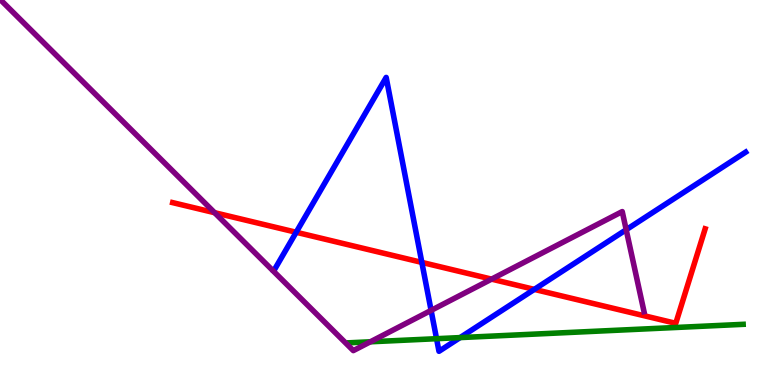[{'lines': ['blue', 'red'], 'intersections': [{'x': 3.82, 'y': 3.97}, {'x': 5.44, 'y': 3.18}, {'x': 6.89, 'y': 2.48}]}, {'lines': ['green', 'red'], 'intersections': []}, {'lines': ['purple', 'red'], 'intersections': [{'x': 2.77, 'y': 4.48}, {'x': 6.34, 'y': 2.75}]}, {'lines': ['blue', 'green'], 'intersections': [{'x': 5.63, 'y': 1.2}, {'x': 5.94, 'y': 1.23}]}, {'lines': ['blue', 'purple'], 'intersections': [{'x': 5.56, 'y': 1.94}, {'x': 8.08, 'y': 4.03}]}, {'lines': ['green', 'purple'], 'intersections': [{'x': 4.78, 'y': 1.12}]}]